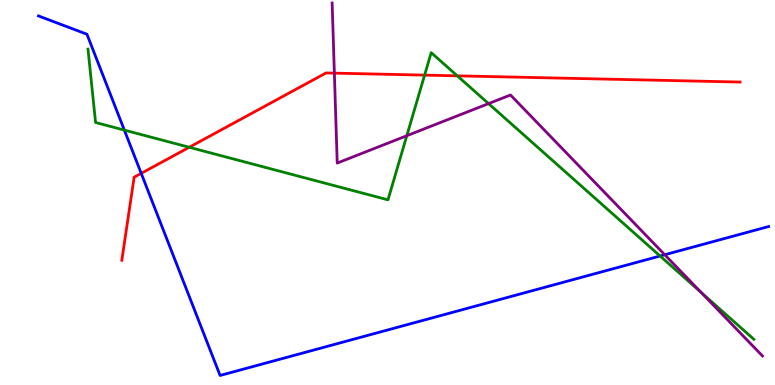[{'lines': ['blue', 'red'], 'intersections': [{'x': 1.82, 'y': 5.5}]}, {'lines': ['green', 'red'], 'intersections': [{'x': 2.44, 'y': 6.17}, {'x': 5.48, 'y': 8.05}, {'x': 5.9, 'y': 8.03}]}, {'lines': ['purple', 'red'], 'intersections': [{'x': 4.31, 'y': 8.1}]}, {'lines': ['blue', 'green'], 'intersections': [{'x': 1.6, 'y': 6.62}, {'x': 8.52, 'y': 3.35}]}, {'lines': ['blue', 'purple'], 'intersections': [{'x': 8.58, 'y': 3.38}]}, {'lines': ['green', 'purple'], 'intersections': [{'x': 5.25, 'y': 6.47}, {'x': 6.3, 'y': 7.31}, {'x': 9.05, 'y': 2.4}]}]